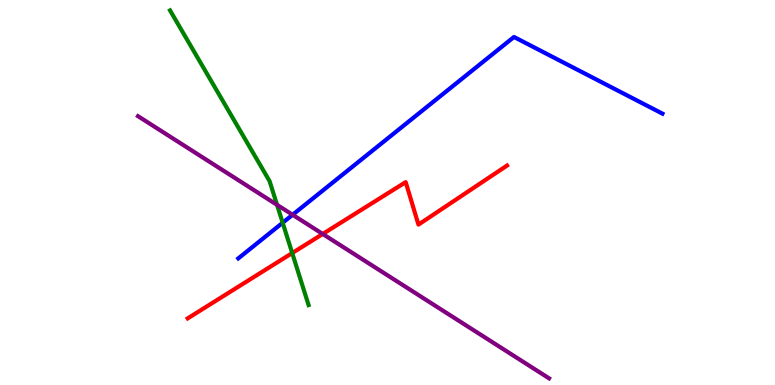[{'lines': ['blue', 'red'], 'intersections': []}, {'lines': ['green', 'red'], 'intersections': [{'x': 3.77, 'y': 3.43}]}, {'lines': ['purple', 'red'], 'intersections': [{'x': 4.16, 'y': 3.92}]}, {'lines': ['blue', 'green'], 'intersections': [{'x': 3.65, 'y': 4.21}]}, {'lines': ['blue', 'purple'], 'intersections': [{'x': 3.78, 'y': 4.42}]}, {'lines': ['green', 'purple'], 'intersections': [{'x': 3.57, 'y': 4.68}]}]